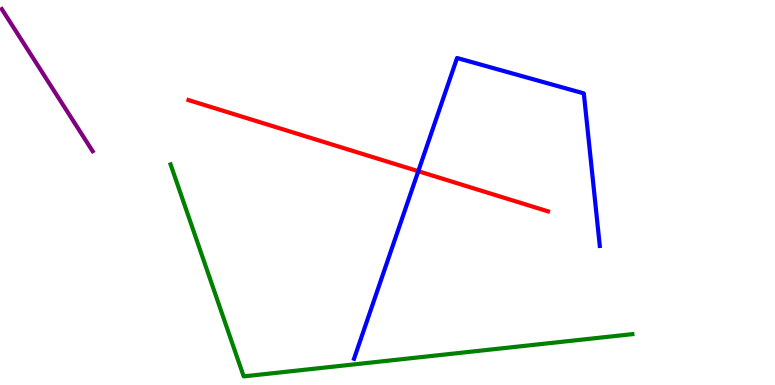[{'lines': ['blue', 'red'], 'intersections': [{'x': 5.4, 'y': 5.55}]}, {'lines': ['green', 'red'], 'intersections': []}, {'lines': ['purple', 'red'], 'intersections': []}, {'lines': ['blue', 'green'], 'intersections': []}, {'lines': ['blue', 'purple'], 'intersections': []}, {'lines': ['green', 'purple'], 'intersections': []}]